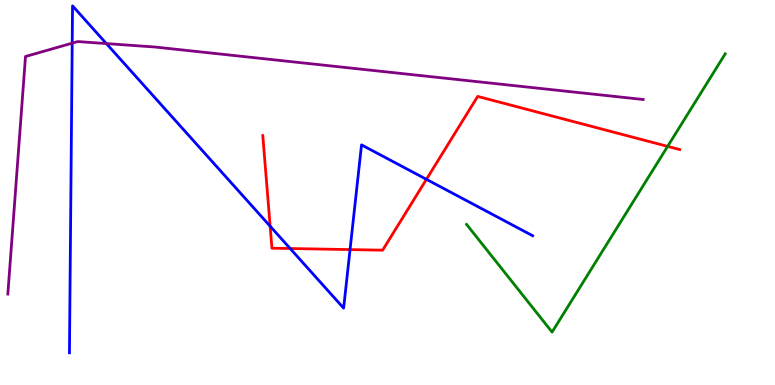[{'lines': ['blue', 'red'], 'intersections': [{'x': 3.49, 'y': 4.12}, {'x': 3.74, 'y': 3.55}, {'x': 4.52, 'y': 3.52}, {'x': 5.5, 'y': 5.34}]}, {'lines': ['green', 'red'], 'intersections': [{'x': 8.61, 'y': 6.2}]}, {'lines': ['purple', 'red'], 'intersections': []}, {'lines': ['blue', 'green'], 'intersections': []}, {'lines': ['blue', 'purple'], 'intersections': [{'x': 0.932, 'y': 8.88}, {'x': 1.37, 'y': 8.87}]}, {'lines': ['green', 'purple'], 'intersections': []}]